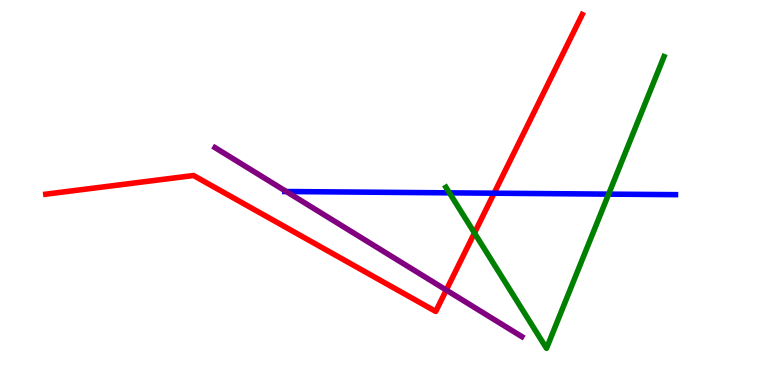[{'lines': ['blue', 'red'], 'intersections': [{'x': 6.38, 'y': 4.98}]}, {'lines': ['green', 'red'], 'intersections': [{'x': 6.12, 'y': 3.95}]}, {'lines': ['purple', 'red'], 'intersections': [{'x': 5.76, 'y': 2.47}]}, {'lines': ['blue', 'green'], 'intersections': [{'x': 5.8, 'y': 4.99}, {'x': 7.85, 'y': 4.96}]}, {'lines': ['blue', 'purple'], 'intersections': [{'x': 3.69, 'y': 5.03}]}, {'lines': ['green', 'purple'], 'intersections': []}]